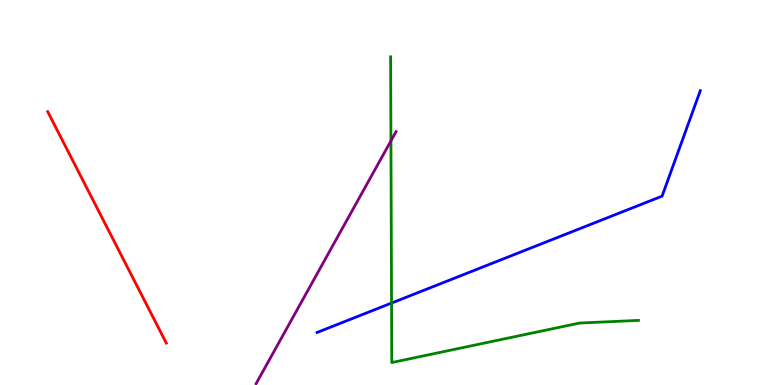[{'lines': ['blue', 'red'], 'intersections': []}, {'lines': ['green', 'red'], 'intersections': []}, {'lines': ['purple', 'red'], 'intersections': []}, {'lines': ['blue', 'green'], 'intersections': [{'x': 5.05, 'y': 2.13}]}, {'lines': ['blue', 'purple'], 'intersections': []}, {'lines': ['green', 'purple'], 'intersections': [{'x': 5.04, 'y': 6.34}]}]